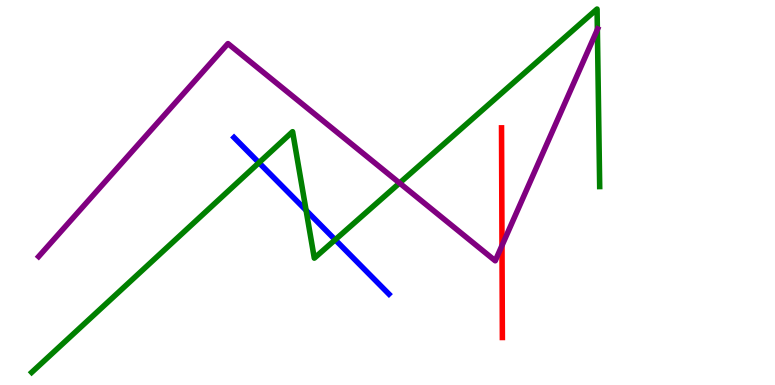[{'lines': ['blue', 'red'], 'intersections': []}, {'lines': ['green', 'red'], 'intersections': []}, {'lines': ['purple', 'red'], 'intersections': [{'x': 6.48, 'y': 3.62}]}, {'lines': ['blue', 'green'], 'intersections': [{'x': 3.34, 'y': 5.77}, {'x': 3.95, 'y': 4.54}, {'x': 4.33, 'y': 3.77}]}, {'lines': ['blue', 'purple'], 'intersections': []}, {'lines': ['green', 'purple'], 'intersections': [{'x': 5.16, 'y': 5.25}, {'x': 7.71, 'y': 9.23}]}]